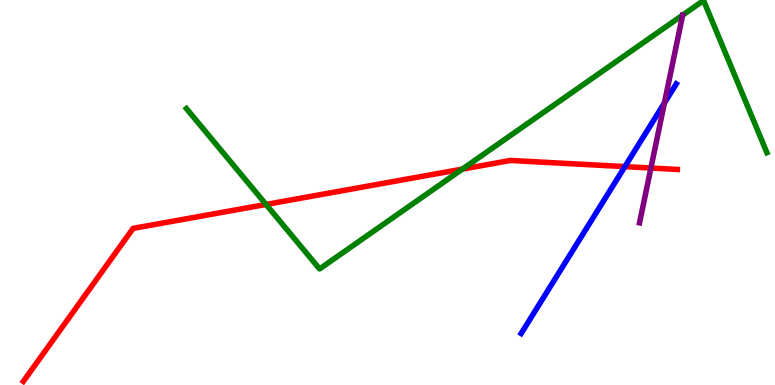[{'lines': ['blue', 'red'], 'intersections': [{'x': 8.06, 'y': 5.67}]}, {'lines': ['green', 'red'], 'intersections': [{'x': 3.43, 'y': 4.69}, {'x': 5.97, 'y': 5.61}]}, {'lines': ['purple', 'red'], 'intersections': [{'x': 8.4, 'y': 5.64}]}, {'lines': ['blue', 'green'], 'intersections': []}, {'lines': ['blue', 'purple'], 'intersections': [{'x': 8.57, 'y': 7.32}]}, {'lines': ['green', 'purple'], 'intersections': []}]